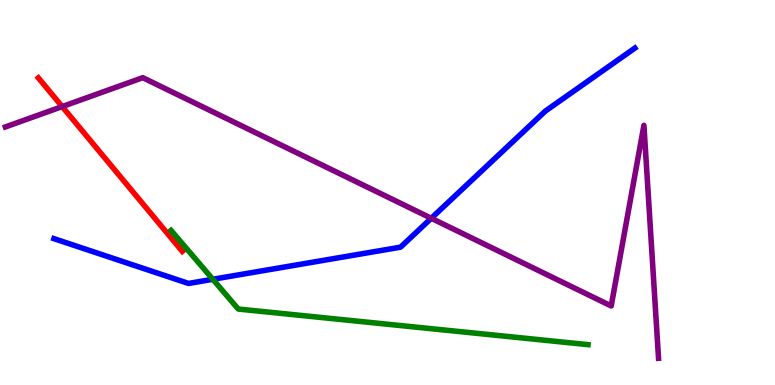[{'lines': ['blue', 'red'], 'intersections': []}, {'lines': ['green', 'red'], 'intersections': []}, {'lines': ['purple', 'red'], 'intersections': [{'x': 0.802, 'y': 7.23}]}, {'lines': ['blue', 'green'], 'intersections': [{'x': 2.75, 'y': 2.75}]}, {'lines': ['blue', 'purple'], 'intersections': [{'x': 5.56, 'y': 4.33}]}, {'lines': ['green', 'purple'], 'intersections': []}]